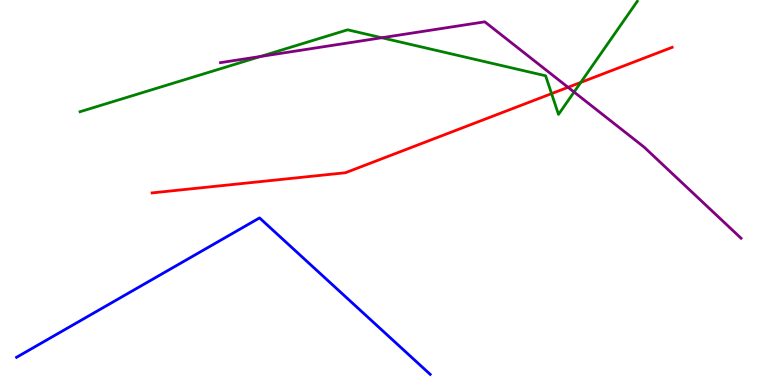[{'lines': ['blue', 'red'], 'intersections': []}, {'lines': ['green', 'red'], 'intersections': [{'x': 7.12, 'y': 7.57}, {'x': 7.49, 'y': 7.86}]}, {'lines': ['purple', 'red'], 'intersections': [{'x': 7.33, 'y': 7.73}]}, {'lines': ['blue', 'green'], 'intersections': []}, {'lines': ['blue', 'purple'], 'intersections': []}, {'lines': ['green', 'purple'], 'intersections': [{'x': 3.36, 'y': 8.53}, {'x': 4.93, 'y': 9.02}, {'x': 7.41, 'y': 7.61}]}]